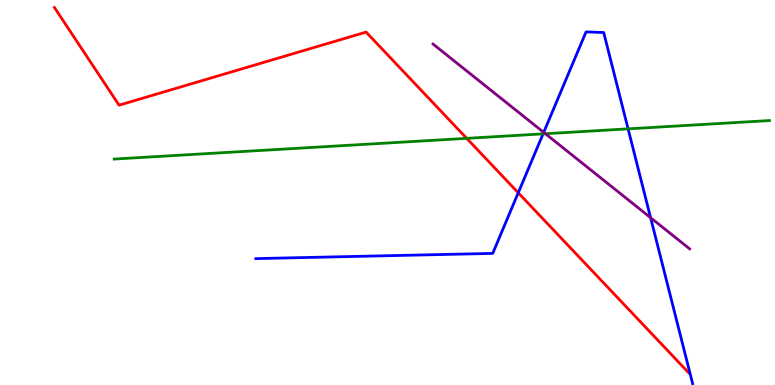[{'lines': ['blue', 'red'], 'intersections': [{'x': 6.69, 'y': 4.99}]}, {'lines': ['green', 'red'], 'intersections': [{'x': 6.02, 'y': 6.41}]}, {'lines': ['purple', 'red'], 'intersections': []}, {'lines': ['blue', 'green'], 'intersections': [{'x': 7.01, 'y': 6.52}, {'x': 8.1, 'y': 6.65}]}, {'lines': ['blue', 'purple'], 'intersections': [{'x': 7.02, 'y': 6.56}, {'x': 8.39, 'y': 4.35}]}, {'lines': ['green', 'purple'], 'intersections': [{'x': 7.04, 'y': 6.53}]}]